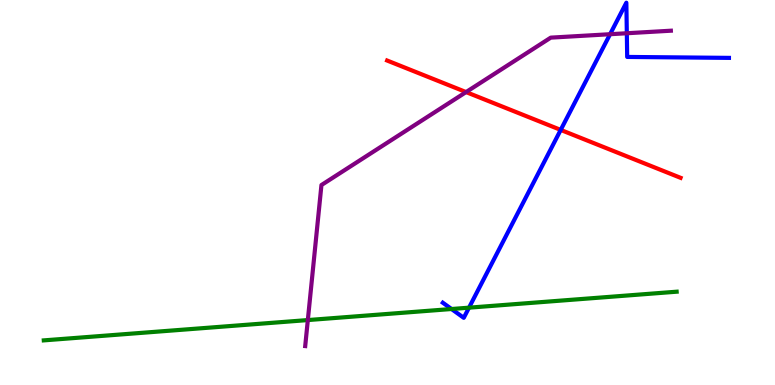[{'lines': ['blue', 'red'], 'intersections': [{'x': 7.24, 'y': 6.63}]}, {'lines': ['green', 'red'], 'intersections': []}, {'lines': ['purple', 'red'], 'intersections': [{'x': 6.01, 'y': 7.61}]}, {'lines': ['blue', 'green'], 'intersections': [{'x': 5.83, 'y': 1.97}, {'x': 6.05, 'y': 2.01}]}, {'lines': ['blue', 'purple'], 'intersections': [{'x': 7.87, 'y': 9.11}, {'x': 8.09, 'y': 9.14}]}, {'lines': ['green', 'purple'], 'intersections': [{'x': 3.97, 'y': 1.69}]}]